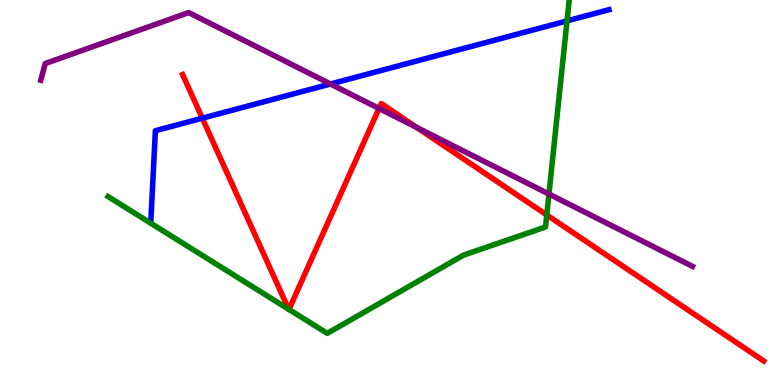[{'lines': ['blue', 'red'], 'intersections': [{'x': 2.61, 'y': 6.93}]}, {'lines': ['green', 'red'], 'intersections': [{'x': 3.72, 'y': 1.97}, {'x': 3.73, 'y': 1.96}, {'x': 7.05, 'y': 4.42}]}, {'lines': ['purple', 'red'], 'intersections': [{'x': 4.89, 'y': 7.18}, {'x': 5.38, 'y': 6.69}]}, {'lines': ['blue', 'green'], 'intersections': [{'x': 7.32, 'y': 9.46}]}, {'lines': ['blue', 'purple'], 'intersections': [{'x': 4.26, 'y': 7.82}]}, {'lines': ['green', 'purple'], 'intersections': [{'x': 7.08, 'y': 4.96}]}]